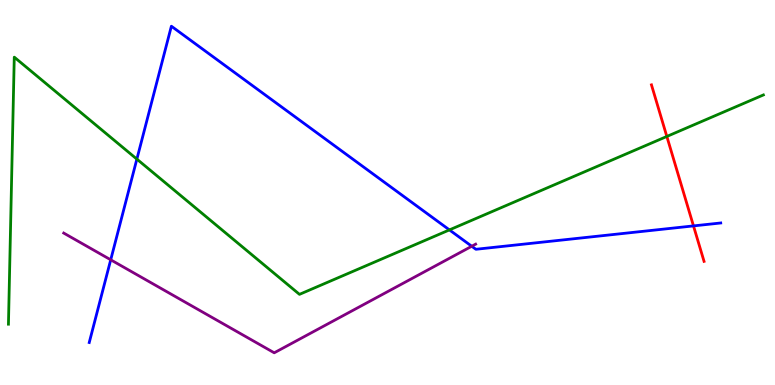[{'lines': ['blue', 'red'], 'intersections': [{'x': 8.95, 'y': 4.13}]}, {'lines': ['green', 'red'], 'intersections': [{'x': 8.6, 'y': 6.46}]}, {'lines': ['purple', 'red'], 'intersections': []}, {'lines': ['blue', 'green'], 'intersections': [{'x': 1.77, 'y': 5.87}, {'x': 5.8, 'y': 4.03}]}, {'lines': ['blue', 'purple'], 'intersections': [{'x': 1.43, 'y': 3.25}, {'x': 6.09, 'y': 3.6}]}, {'lines': ['green', 'purple'], 'intersections': []}]